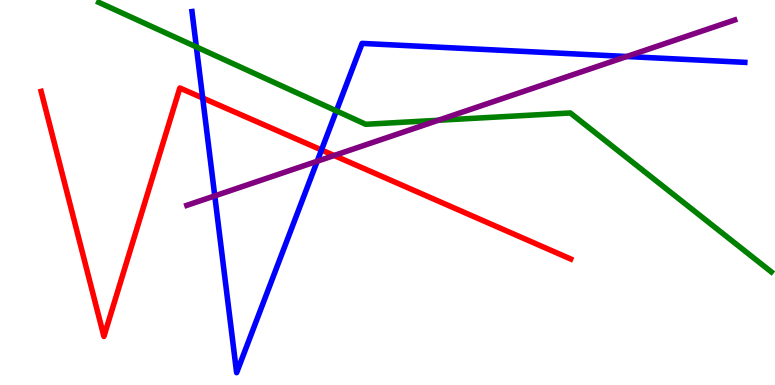[{'lines': ['blue', 'red'], 'intersections': [{'x': 2.62, 'y': 7.45}, {'x': 4.15, 'y': 6.1}]}, {'lines': ['green', 'red'], 'intersections': []}, {'lines': ['purple', 'red'], 'intersections': [{'x': 4.31, 'y': 5.96}]}, {'lines': ['blue', 'green'], 'intersections': [{'x': 2.53, 'y': 8.78}, {'x': 4.34, 'y': 7.12}]}, {'lines': ['blue', 'purple'], 'intersections': [{'x': 2.77, 'y': 4.91}, {'x': 4.09, 'y': 5.81}, {'x': 8.09, 'y': 8.53}]}, {'lines': ['green', 'purple'], 'intersections': [{'x': 5.66, 'y': 6.88}]}]